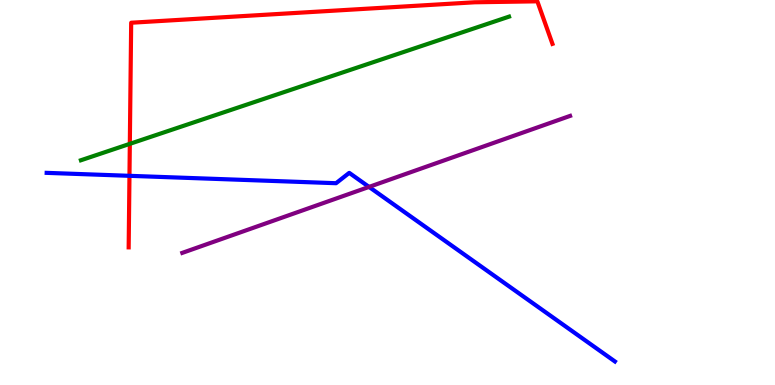[{'lines': ['blue', 'red'], 'intersections': [{'x': 1.67, 'y': 5.43}]}, {'lines': ['green', 'red'], 'intersections': [{'x': 1.68, 'y': 6.26}]}, {'lines': ['purple', 'red'], 'intersections': []}, {'lines': ['blue', 'green'], 'intersections': []}, {'lines': ['blue', 'purple'], 'intersections': [{'x': 4.76, 'y': 5.15}]}, {'lines': ['green', 'purple'], 'intersections': []}]